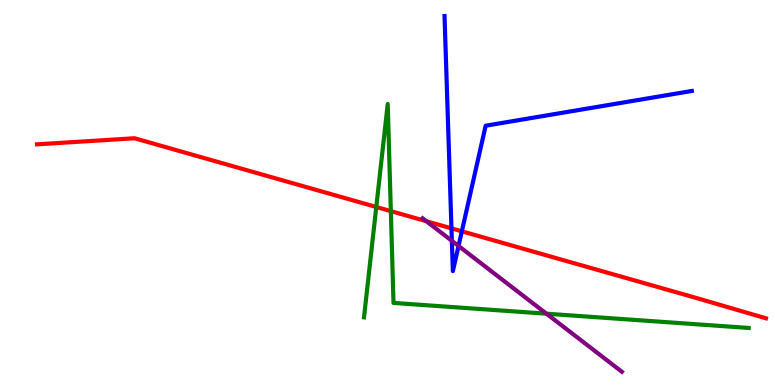[{'lines': ['blue', 'red'], 'intersections': [{'x': 5.83, 'y': 4.07}, {'x': 5.96, 'y': 3.99}]}, {'lines': ['green', 'red'], 'intersections': [{'x': 4.86, 'y': 4.62}, {'x': 5.04, 'y': 4.52}]}, {'lines': ['purple', 'red'], 'intersections': [{'x': 5.5, 'y': 4.25}]}, {'lines': ['blue', 'green'], 'intersections': []}, {'lines': ['blue', 'purple'], 'intersections': [{'x': 5.83, 'y': 3.74}, {'x': 5.92, 'y': 3.61}]}, {'lines': ['green', 'purple'], 'intersections': [{'x': 7.05, 'y': 1.85}]}]